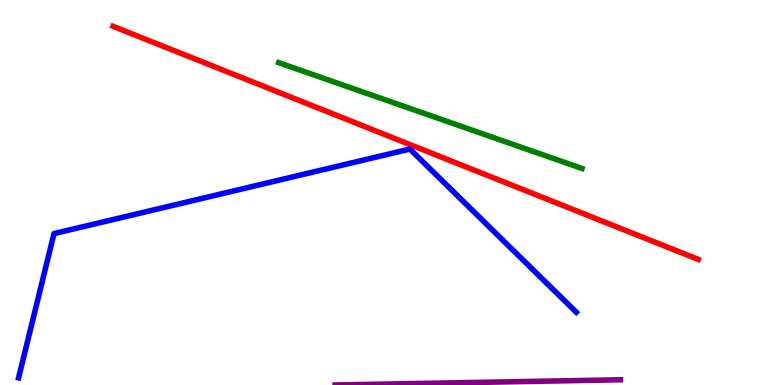[{'lines': ['blue', 'red'], 'intersections': []}, {'lines': ['green', 'red'], 'intersections': []}, {'lines': ['purple', 'red'], 'intersections': []}, {'lines': ['blue', 'green'], 'intersections': []}, {'lines': ['blue', 'purple'], 'intersections': []}, {'lines': ['green', 'purple'], 'intersections': []}]